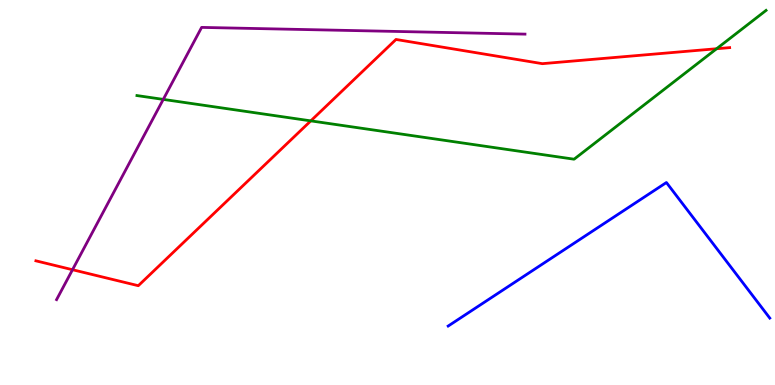[{'lines': ['blue', 'red'], 'intersections': []}, {'lines': ['green', 'red'], 'intersections': [{'x': 4.01, 'y': 6.86}, {'x': 9.25, 'y': 8.73}]}, {'lines': ['purple', 'red'], 'intersections': [{'x': 0.936, 'y': 2.99}]}, {'lines': ['blue', 'green'], 'intersections': []}, {'lines': ['blue', 'purple'], 'intersections': []}, {'lines': ['green', 'purple'], 'intersections': [{'x': 2.11, 'y': 7.42}]}]